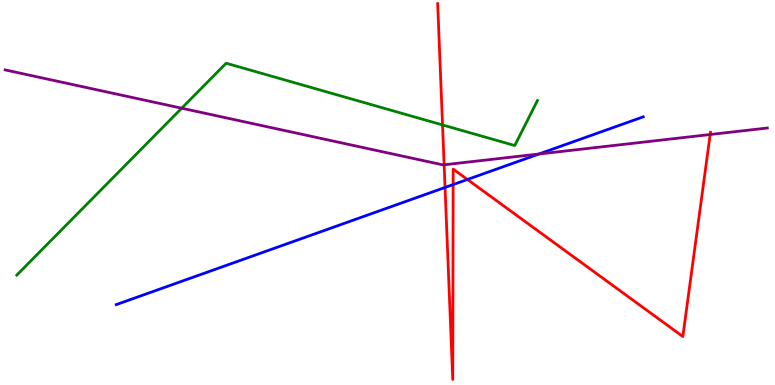[{'lines': ['blue', 'red'], 'intersections': [{'x': 5.74, 'y': 5.13}, {'x': 5.85, 'y': 5.21}, {'x': 6.03, 'y': 5.34}]}, {'lines': ['green', 'red'], 'intersections': [{'x': 5.71, 'y': 6.75}]}, {'lines': ['purple', 'red'], 'intersections': [{'x': 5.73, 'y': 5.72}, {'x': 9.16, 'y': 6.51}]}, {'lines': ['blue', 'green'], 'intersections': []}, {'lines': ['blue', 'purple'], 'intersections': [{'x': 6.95, 'y': 6.0}]}, {'lines': ['green', 'purple'], 'intersections': [{'x': 2.34, 'y': 7.19}]}]